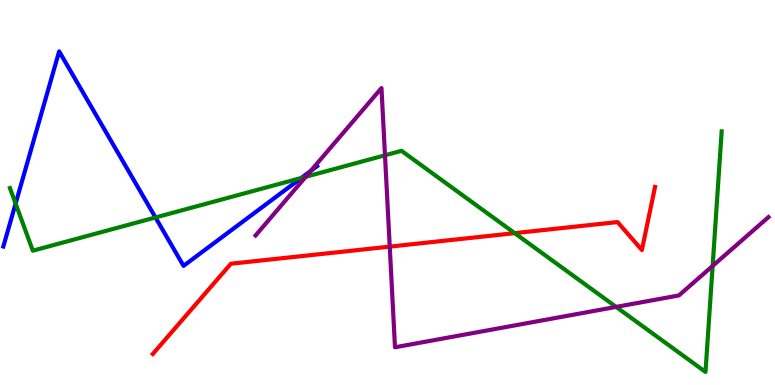[{'lines': ['blue', 'red'], 'intersections': []}, {'lines': ['green', 'red'], 'intersections': [{'x': 6.64, 'y': 3.94}]}, {'lines': ['purple', 'red'], 'intersections': [{'x': 5.03, 'y': 3.59}]}, {'lines': ['blue', 'green'], 'intersections': [{'x': 0.201, 'y': 4.71}, {'x': 2.01, 'y': 4.35}, {'x': 3.89, 'y': 5.38}]}, {'lines': ['blue', 'purple'], 'intersections': [{'x': 4.01, 'y': 5.56}]}, {'lines': ['green', 'purple'], 'intersections': [{'x': 3.94, 'y': 5.41}, {'x': 4.97, 'y': 5.97}, {'x': 7.95, 'y': 2.03}, {'x': 9.2, 'y': 3.09}]}]